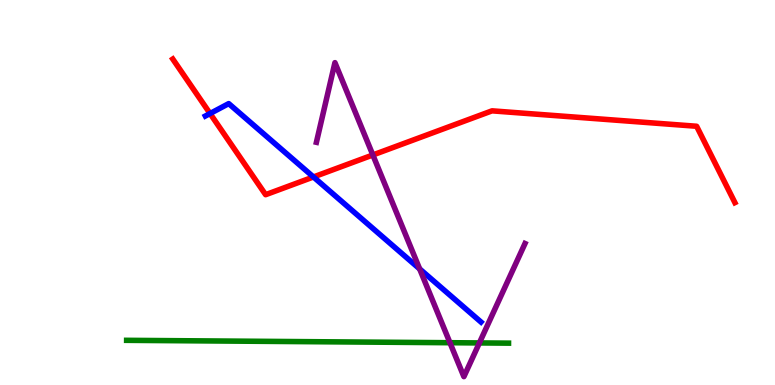[{'lines': ['blue', 'red'], 'intersections': [{'x': 2.71, 'y': 7.05}, {'x': 4.04, 'y': 5.4}]}, {'lines': ['green', 'red'], 'intersections': []}, {'lines': ['purple', 'red'], 'intersections': [{'x': 4.81, 'y': 5.97}]}, {'lines': ['blue', 'green'], 'intersections': []}, {'lines': ['blue', 'purple'], 'intersections': [{'x': 5.41, 'y': 3.02}]}, {'lines': ['green', 'purple'], 'intersections': [{'x': 5.81, 'y': 1.1}, {'x': 6.19, 'y': 1.09}]}]